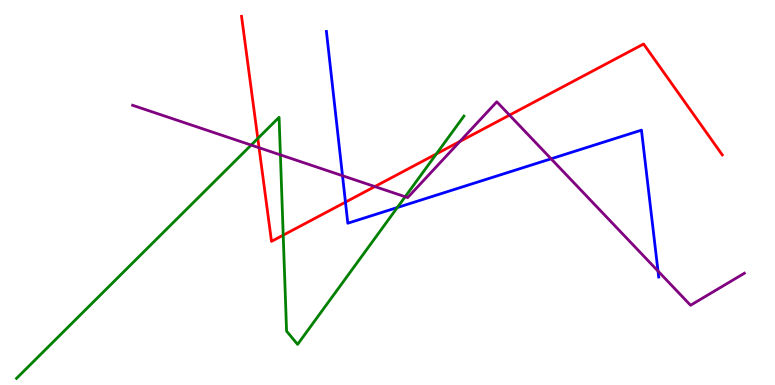[{'lines': ['blue', 'red'], 'intersections': [{'x': 4.46, 'y': 4.75}]}, {'lines': ['green', 'red'], 'intersections': [{'x': 3.33, 'y': 6.4}, {'x': 3.65, 'y': 3.89}, {'x': 5.63, 'y': 6.0}]}, {'lines': ['purple', 'red'], 'intersections': [{'x': 3.34, 'y': 6.16}, {'x': 4.84, 'y': 5.15}, {'x': 5.93, 'y': 6.33}, {'x': 6.57, 'y': 7.01}]}, {'lines': ['blue', 'green'], 'intersections': [{'x': 5.13, 'y': 4.61}]}, {'lines': ['blue', 'purple'], 'intersections': [{'x': 4.42, 'y': 5.44}, {'x': 7.11, 'y': 5.88}, {'x': 8.49, 'y': 2.96}]}, {'lines': ['green', 'purple'], 'intersections': [{'x': 3.24, 'y': 6.23}, {'x': 3.62, 'y': 5.98}, {'x': 5.23, 'y': 4.89}]}]